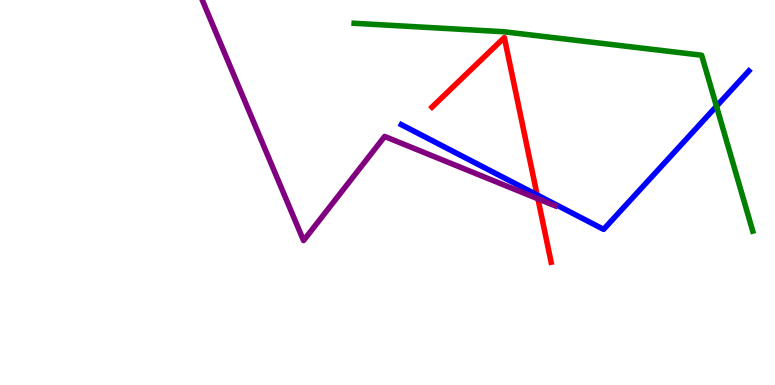[{'lines': ['blue', 'red'], 'intersections': [{'x': 6.93, 'y': 4.94}]}, {'lines': ['green', 'red'], 'intersections': []}, {'lines': ['purple', 'red'], 'intersections': [{'x': 6.94, 'y': 4.84}]}, {'lines': ['blue', 'green'], 'intersections': [{'x': 9.24, 'y': 7.24}]}, {'lines': ['blue', 'purple'], 'intersections': []}, {'lines': ['green', 'purple'], 'intersections': []}]